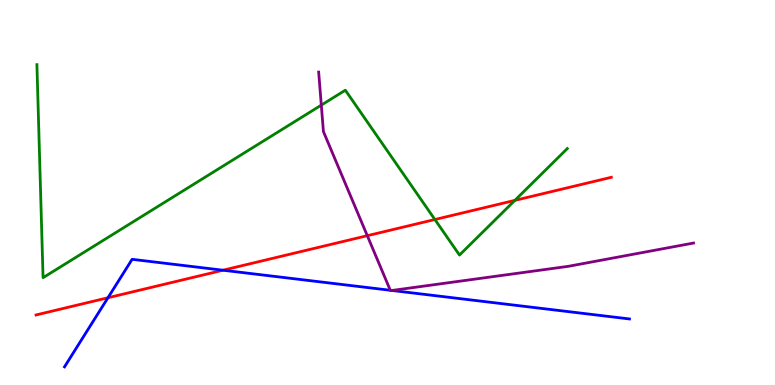[{'lines': ['blue', 'red'], 'intersections': [{'x': 1.39, 'y': 2.27}, {'x': 2.88, 'y': 2.98}]}, {'lines': ['green', 'red'], 'intersections': [{'x': 5.61, 'y': 4.3}, {'x': 6.64, 'y': 4.8}]}, {'lines': ['purple', 'red'], 'intersections': [{'x': 4.74, 'y': 3.88}]}, {'lines': ['blue', 'green'], 'intersections': []}, {'lines': ['blue', 'purple'], 'intersections': [{'x': 5.04, 'y': 2.46}, {'x': 5.06, 'y': 2.46}]}, {'lines': ['green', 'purple'], 'intersections': [{'x': 4.15, 'y': 7.27}]}]